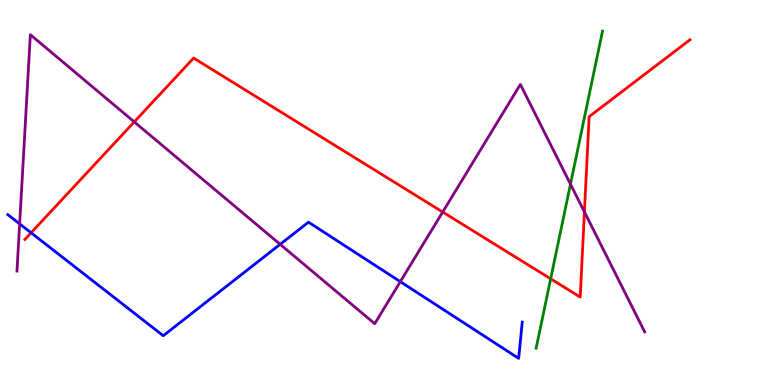[{'lines': ['blue', 'red'], 'intersections': [{'x': 0.401, 'y': 3.95}]}, {'lines': ['green', 'red'], 'intersections': [{'x': 7.11, 'y': 2.76}]}, {'lines': ['purple', 'red'], 'intersections': [{'x': 1.73, 'y': 6.83}, {'x': 5.71, 'y': 4.49}, {'x': 7.54, 'y': 4.5}]}, {'lines': ['blue', 'green'], 'intersections': []}, {'lines': ['blue', 'purple'], 'intersections': [{'x': 0.254, 'y': 4.19}, {'x': 3.61, 'y': 3.65}, {'x': 5.17, 'y': 2.68}]}, {'lines': ['green', 'purple'], 'intersections': [{'x': 7.36, 'y': 5.22}]}]